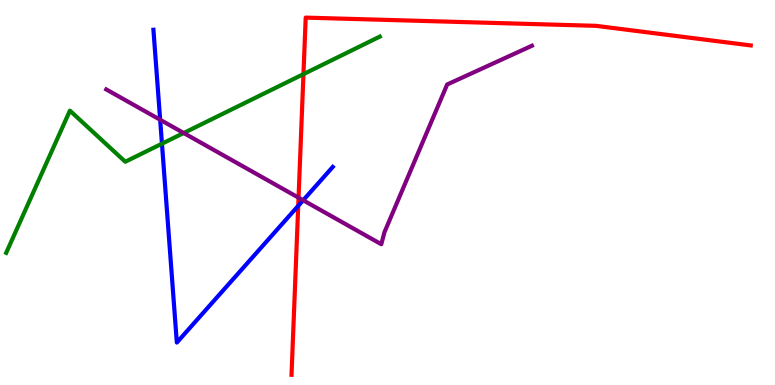[{'lines': ['blue', 'red'], 'intersections': [{'x': 3.85, 'y': 4.65}]}, {'lines': ['green', 'red'], 'intersections': [{'x': 3.92, 'y': 8.07}]}, {'lines': ['purple', 'red'], 'intersections': [{'x': 3.85, 'y': 4.87}]}, {'lines': ['blue', 'green'], 'intersections': [{'x': 2.09, 'y': 6.27}]}, {'lines': ['blue', 'purple'], 'intersections': [{'x': 2.07, 'y': 6.89}, {'x': 3.91, 'y': 4.8}]}, {'lines': ['green', 'purple'], 'intersections': [{'x': 2.37, 'y': 6.55}]}]